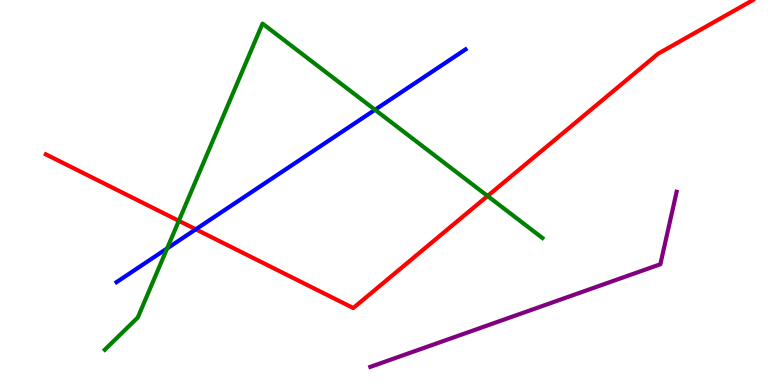[{'lines': ['blue', 'red'], 'intersections': [{'x': 2.53, 'y': 4.04}]}, {'lines': ['green', 'red'], 'intersections': [{'x': 2.31, 'y': 4.26}, {'x': 6.29, 'y': 4.91}]}, {'lines': ['purple', 'red'], 'intersections': []}, {'lines': ['blue', 'green'], 'intersections': [{'x': 2.16, 'y': 3.55}, {'x': 4.84, 'y': 7.15}]}, {'lines': ['blue', 'purple'], 'intersections': []}, {'lines': ['green', 'purple'], 'intersections': []}]